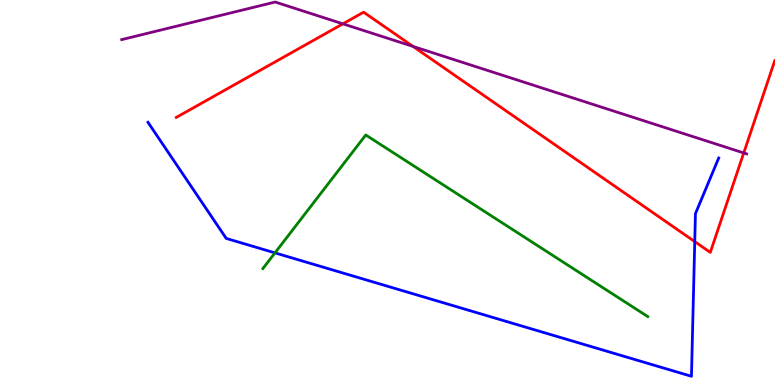[{'lines': ['blue', 'red'], 'intersections': [{'x': 8.96, 'y': 3.72}]}, {'lines': ['green', 'red'], 'intersections': []}, {'lines': ['purple', 'red'], 'intersections': [{'x': 4.42, 'y': 9.38}, {'x': 5.33, 'y': 8.79}, {'x': 9.6, 'y': 6.03}]}, {'lines': ['blue', 'green'], 'intersections': [{'x': 3.55, 'y': 3.43}]}, {'lines': ['blue', 'purple'], 'intersections': []}, {'lines': ['green', 'purple'], 'intersections': []}]